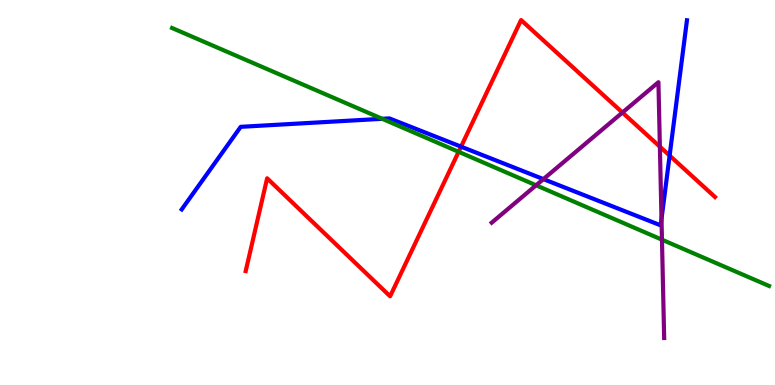[{'lines': ['blue', 'red'], 'intersections': [{'x': 5.95, 'y': 6.19}, {'x': 8.64, 'y': 5.96}]}, {'lines': ['green', 'red'], 'intersections': [{'x': 5.92, 'y': 6.06}]}, {'lines': ['purple', 'red'], 'intersections': [{'x': 8.03, 'y': 7.08}, {'x': 8.51, 'y': 6.19}]}, {'lines': ['blue', 'green'], 'intersections': [{'x': 4.93, 'y': 6.91}]}, {'lines': ['blue', 'purple'], 'intersections': [{'x': 7.01, 'y': 5.35}, {'x': 8.54, 'y': 4.31}]}, {'lines': ['green', 'purple'], 'intersections': [{'x': 6.92, 'y': 5.19}, {'x': 8.54, 'y': 3.77}]}]